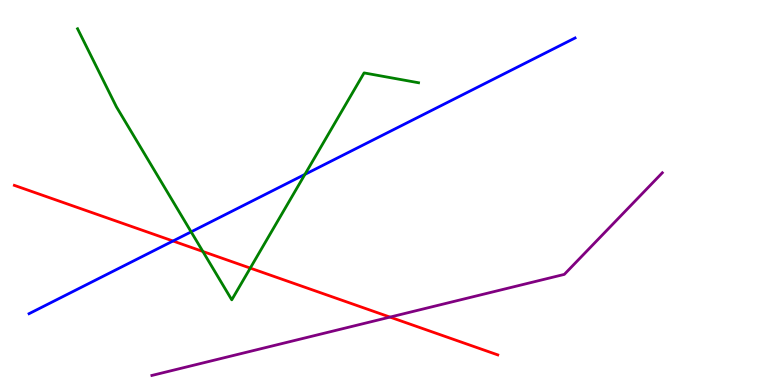[{'lines': ['blue', 'red'], 'intersections': [{'x': 2.23, 'y': 3.74}]}, {'lines': ['green', 'red'], 'intersections': [{'x': 2.62, 'y': 3.47}, {'x': 3.23, 'y': 3.04}]}, {'lines': ['purple', 'red'], 'intersections': [{'x': 5.03, 'y': 1.76}]}, {'lines': ['blue', 'green'], 'intersections': [{'x': 2.47, 'y': 3.98}, {'x': 3.93, 'y': 5.47}]}, {'lines': ['blue', 'purple'], 'intersections': []}, {'lines': ['green', 'purple'], 'intersections': []}]